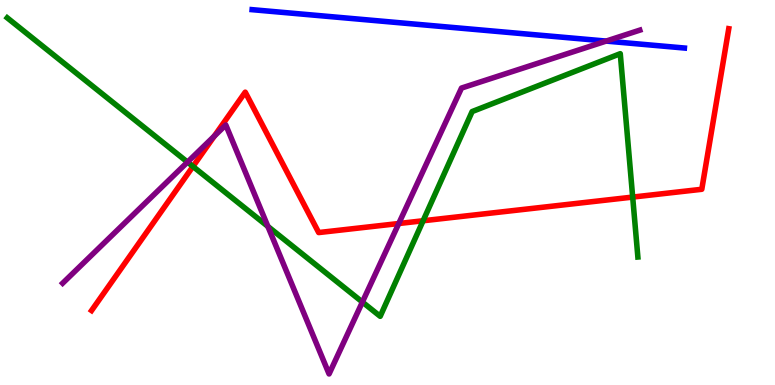[{'lines': ['blue', 'red'], 'intersections': []}, {'lines': ['green', 'red'], 'intersections': [{'x': 2.49, 'y': 5.68}, {'x': 5.46, 'y': 4.27}, {'x': 8.16, 'y': 4.88}]}, {'lines': ['purple', 'red'], 'intersections': [{'x': 2.77, 'y': 6.47}, {'x': 5.15, 'y': 4.19}]}, {'lines': ['blue', 'green'], 'intersections': []}, {'lines': ['blue', 'purple'], 'intersections': [{'x': 7.82, 'y': 8.93}]}, {'lines': ['green', 'purple'], 'intersections': [{'x': 2.42, 'y': 5.79}, {'x': 3.46, 'y': 4.12}, {'x': 4.68, 'y': 2.15}]}]